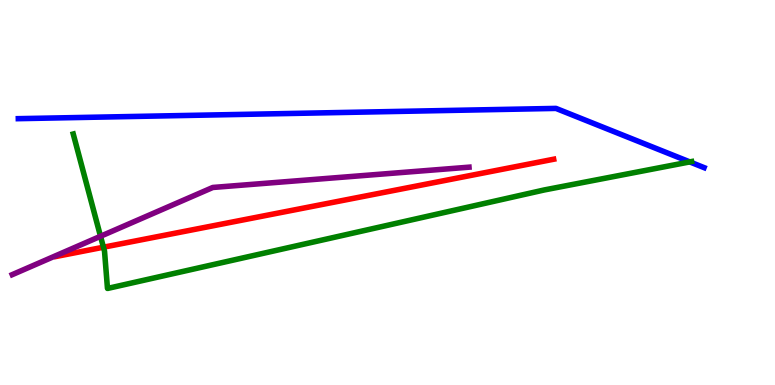[{'lines': ['blue', 'red'], 'intersections': []}, {'lines': ['green', 'red'], 'intersections': [{'x': 1.33, 'y': 3.58}]}, {'lines': ['purple', 'red'], 'intersections': []}, {'lines': ['blue', 'green'], 'intersections': [{'x': 8.9, 'y': 5.79}]}, {'lines': ['blue', 'purple'], 'intersections': []}, {'lines': ['green', 'purple'], 'intersections': [{'x': 1.3, 'y': 3.86}]}]